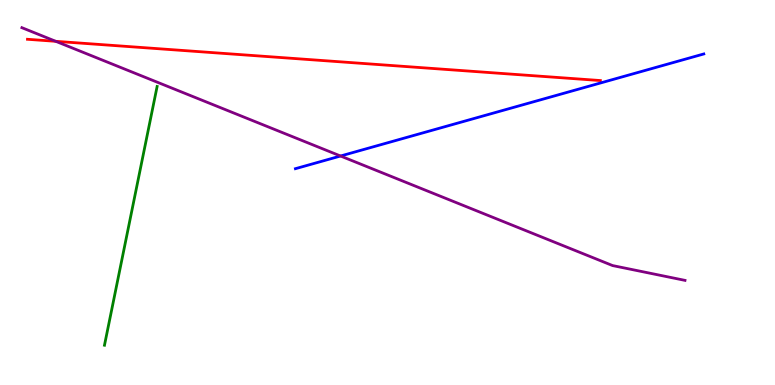[{'lines': ['blue', 'red'], 'intersections': []}, {'lines': ['green', 'red'], 'intersections': []}, {'lines': ['purple', 'red'], 'intersections': [{'x': 0.719, 'y': 8.93}]}, {'lines': ['blue', 'green'], 'intersections': []}, {'lines': ['blue', 'purple'], 'intersections': [{'x': 4.39, 'y': 5.95}]}, {'lines': ['green', 'purple'], 'intersections': []}]